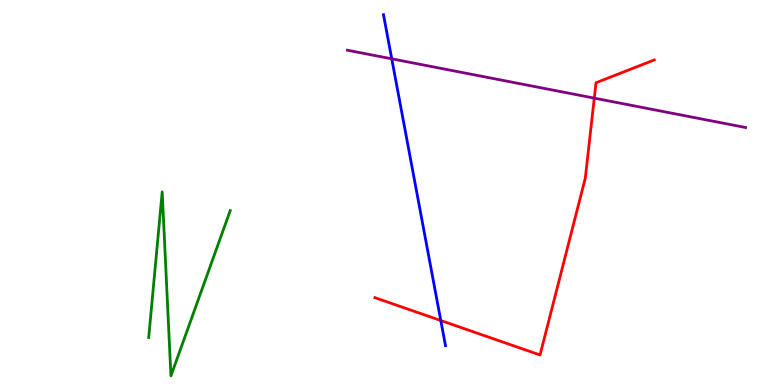[{'lines': ['blue', 'red'], 'intersections': [{'x': 5.69, 'y': 1.67}]}, {'lines': ['green', 'red'], 'intersections': []}, {'lines': ['purple', 'red'], 'intersections': [{'x': 7.67, 'y': 7.45}]}, {'lines': ['blue', 'green'], 'intersections': []}, {'lines': ['blue', 'purple'], 'intersections': [{'x': 5.05, 'y': 8.47}]}, {'lines': ['green', 'purple'], 'intersections': []}]